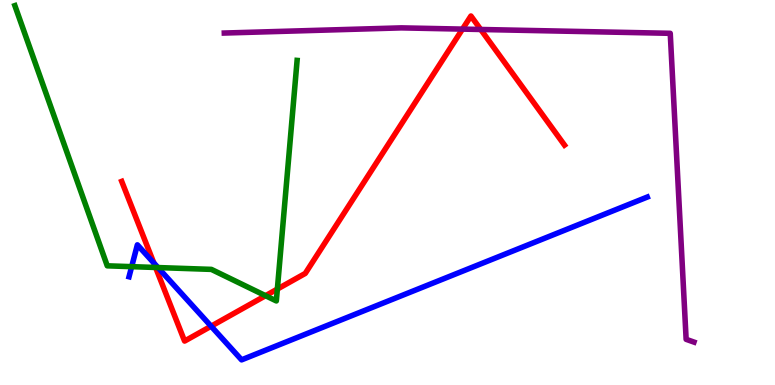[{'lines': ['blue', 'red'], 'intersections': [{'x': 1.99, 'y': 3.17}, {'x': 2.72, 'y': 1.53}]}, {'lines': ['green', 'red'], 'intersections': [{'x': 2.01, 'y': 3.05}, {'x': 3.43, 'y': 2.32}, {'x': 3.58, 'y': 2.49}]}, {'lines': ['purple', 'red'], 'intersections': [{'x': 5.97, 'y': 9.24}, {'x': 6.2, 'y': 9.23}]}, {'lines': ['blue', 'green'], 'intersections': [{'x': 1.7, 'y': 3.07}, {'x': 2.04, 'y': 3.05}]}, {'lines': ['blue', 'purple'], 'intersections': []}, {'lines': ['green', 'purple'], 'intersections': []}]